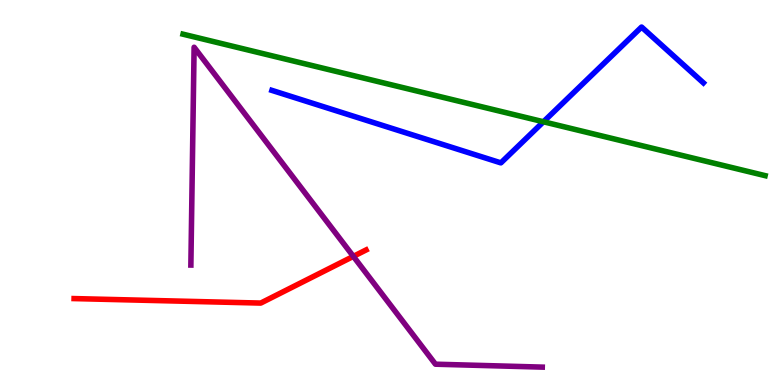[{'lines': ['blue', 'red'], 'intersections': []}, {'lines': ['green', 'red'], 'intersections': []}, {'lines': ['purple', 'red'], 'intersections': [{'x': 4.56, 'y': 3.34}]}, {'lines': ['blue', 'green'], 'intersections': [{'x': 7.01, 'y': 6.84}]}, {'lines': ['blue', 'purple'], 'intersections': []}, {'lines': ['green', 'purple'], 'intersections': []}]